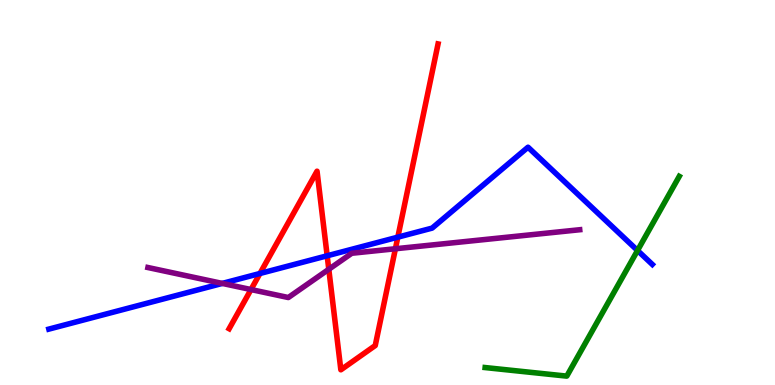[{'lines': ['blue', 'red'], 'intersections': [{'x': 3.35, 'y': 2.9}, {'x': 4.22, 'y': 3.36}, {'x': 5.13, 'y': 3.84}]}, {'lines': ['green', 'red'], 'intersections': []}, {'lines': ['purple', 'red'], 'intersections': [{'x': 3.24, 'y': 2.48}, {'x': 4.24, 'y': 3.01}, {'x': 5.1, 'y': 3.54}]}, {'lines': ['blue', 'green'], 'intersections': [{'x': 8.23, 'y': 3.49}]}, {'lines': ['blue', 'purple'], 'intersections': [{'x': 2.87, 'y': 2.64}]}, {'lines': ['green', 'purple'], 'intersections': []}]